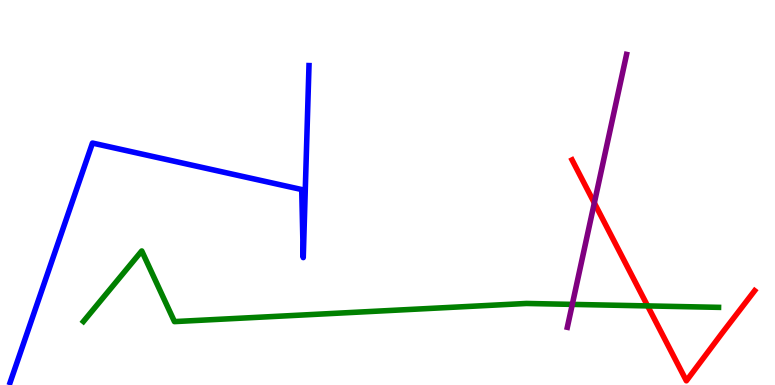[{'lines': ['blue', 'red'], 'intersections': []}, {'lines': ['green', 'red'], 'intersections': [{'x': 8.36, 'y': 2.05}]}, {'lines': ['purple', 'red'], 'intersections': [{'x': 7.67, 'y': 4.73}]}, {'lines': ['blue', 'green'], 'intersections': []}, {'lines': ['blue', 'purple'], 'intersections': []}, {'lines': ['green', 'purple'], 'intersections': [{'x': 7.38, 'y': 2.09}]}]